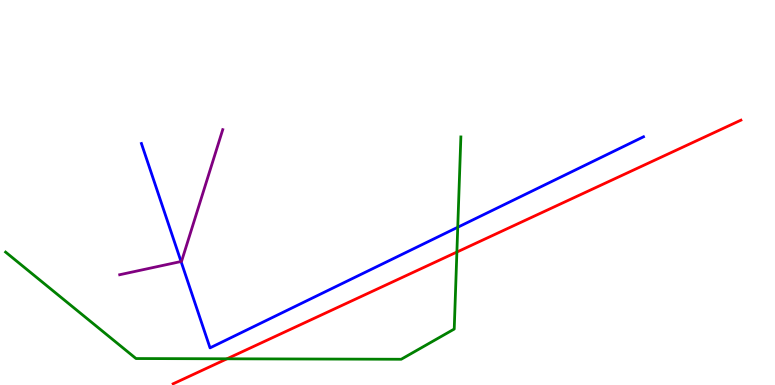[{'lines': ['blue', 'red'], 'intersections': []}, {'lines': ['green', 'red'], 'intersections': [{'x': 2.93, 'y': 0.681}, {'x': 5.9, 'y': 3.45}]}, {'lines': ['purple', 'red'], 'intersections': []}, {'lines': ['blue', 'green'], 'intersections': [{'x': 5.91, 'y': 4.1}]}, {'lines': ['blue', 'purple'], 'intersections': [{'x': 2.34, 'y': 3.21}]}, {'lines': ['green', 'purple'], 'intersections': []}]